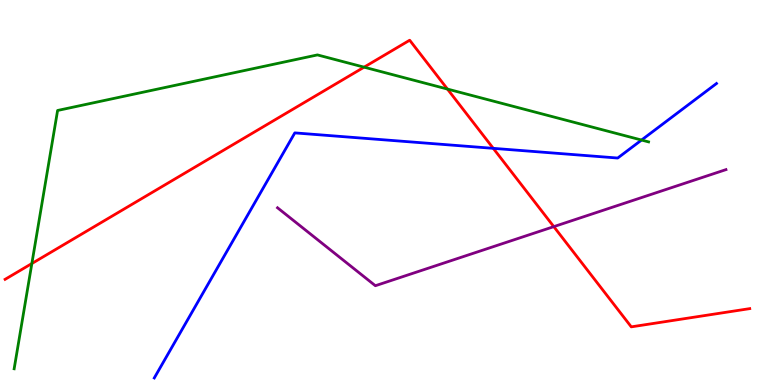[{'lines': ['blue', 'red'], 'intersections': [{'x': 6.36, 'y': 6.15}]}, {'lines': ['green', 'red'], 'intersections': [{'x': 0.411, 'y': 3.15}, {'x': 4.7, 'y': 8.26}, {'x': 5.77, 'y': 7.69}]}, {'lines': ['purple', 'red'], 'intersections': [{'x': 7.15, 'y': 4.11}]}, {'lines': ['blue', 'green'], 'intersections': [{'x': 8.28, 'y': 6.36}]}, {'lines': ['blue', 'purple'], 'intersections': []}, {'lines': ['green', 'purple'], 'intersections': []}]